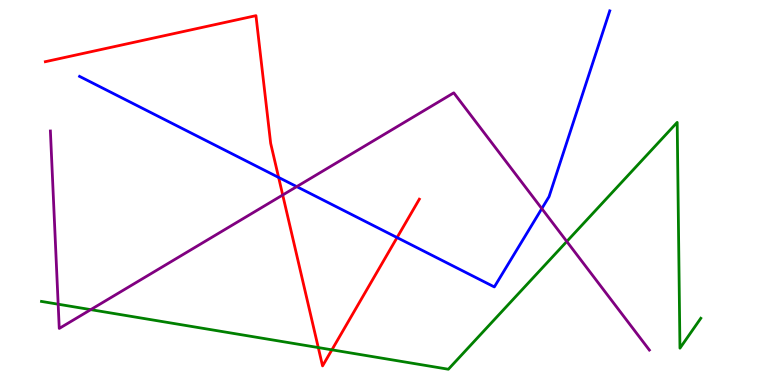[{'lines': ['blue', 'red'], 'intersections': [{'x': 3.6, 'y': 5.39}, {'x': 5.12, 'y': 3.83}]}, {'lines': ['green', 'red'], 'intersections': [{'x': 4.11, 'y': 0.973}, {'x': 4.28, 'y': 0.914}]}, {'lines': ['purple', 'red'], 'intersections': [{'x': 3.65, 'y': 4.94}]}, {'lines': ['blue', 'green'], 'intersections': []}, {'lines': ['blue', 'purple'], 'intersections': [{'x': 3.83, 'y': 5.15}, {'x': 6.99, 'y': 4.58}]}, {'lines': ['green', 'purple'], 'intersections': [{'x': 0.751, 'y': 2.1}, {'x': 1.17, 'y': 1.96}, {'x': 7.31, 'y': 3.73}]}]